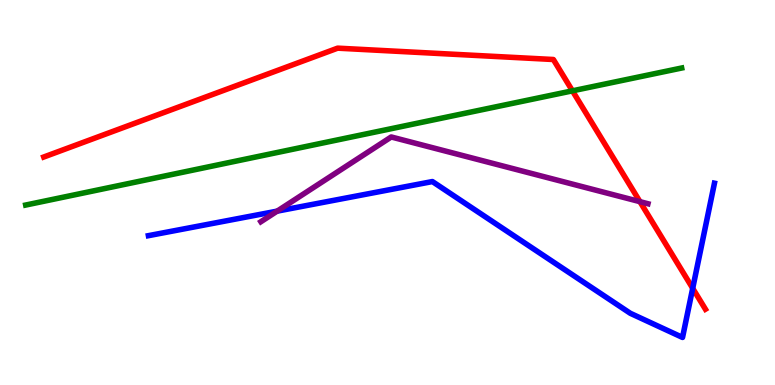[{'lines': ['blue', 'red'], 'intersections': [{'x': 8.94, 'y': 2.51}]}, {'lines': ['green', 'red'], 'intersections': [{'x': 7.39, 'y': 7.64}]}, {'lines': ['purple', 'red'], 'intersections': [{'x': 8.26, 'y': 4.76}]}, {'lines': ['blue', 'green'], 'intersections': []}, {'lines': ['blue', 'purple'], 'intersections': [{'x': 3.58, 'y': 4.52}]}, {'lines': ['green', 'purple'], 'intersections': []}]